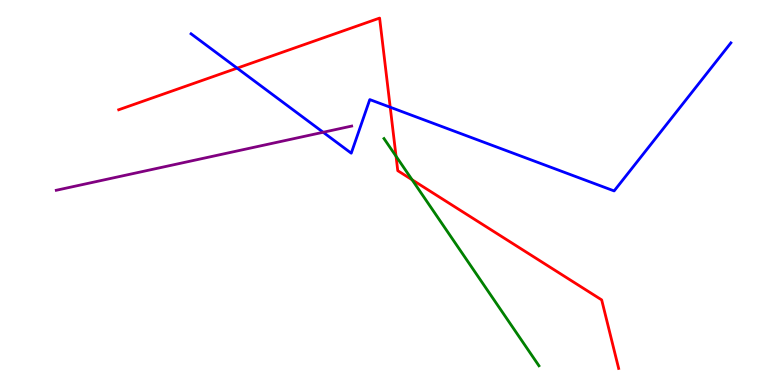[{'lines': ['blue', 'red'], 'intersections': [{'x': 3.06, 'y': 8.23}, {'x': 5.04, 'y': 7.22}]}, {'lines': ['green', 'red'], 'intersections': [{'x': 5.11, 'y': 5.94}, {'x': 5.32, 'y': 5.33}]}, {'lines': ['purple', 'red'], 'intersections': []}, {'lines': ['blue', 'green'], 'intersections': []}, {'lines': ['blue', 'purple'], 'intersections': [{'x': 4.17, 'y': 6.56}]}, {'lines': ['green', 'purple'], 'intersections': []}]